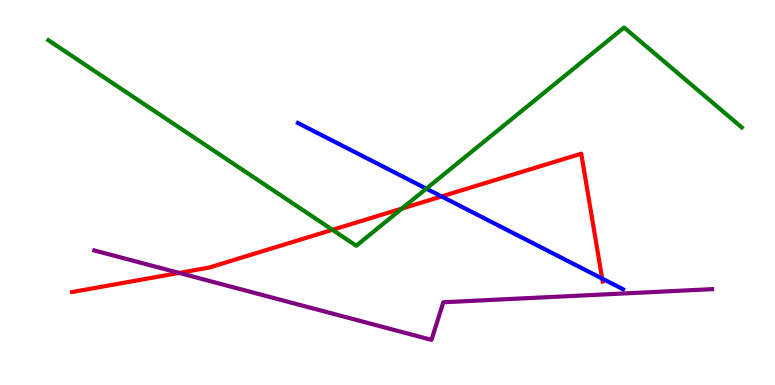[{'lines': ['blue', 'red'], 'intersections': [{'x': 5.7, 'y': 4.9}, {'x': 7.77, 'y': 2.76}]}, {'lines': ['green', 'red'], 'intersections': [{'x': 4.29, 'y': 4.03}, {'x': 5.19, 'y': 4.58}]}, {'lines': ['purple', 'red'], 'intersections': [{'x': 2.31, 'y': 2.91}]}, {'lines': ['blue', 'green'], 'intersections': [{'x': 5.5, 'y': 5.1}]}, {'lines': ['blue', 'purple'], 'intersections': []}, {'lines': ['green', 'purple'], 'intersections': []}]